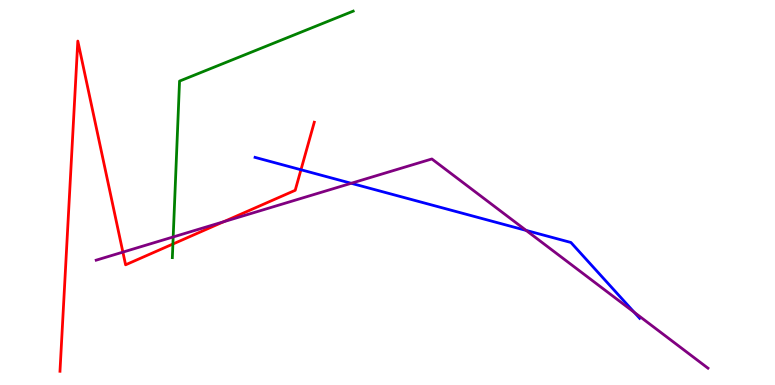[{'lines': ['blue', 'red'], 'intersections': [{'x': 3.88, 'y': 5.59}]}, {'lines': ['green', 'red'], 'intersections': [{'x': 2.23, 'y': 3.66}]}, {'lines': ['purple', 'red'], 'intersections': [{'x': 1.59, 'y': 3.45}, {'x': 2.89, 'y': 4.24}]}, {'lines': ['blue', 'green'], 'intersections': []}, {'lines': ['blue', 'purple'], 'intersections': [{'x': 4.53, 'y': 5.24}, {'x': 6.79, 'y': 4.02}, {'x': 8.18, 'y': 1.89}]}, {'lines': ['green', 'purple'], 'intersections': [{'x': 2.23, 'y': 3.85}]}]